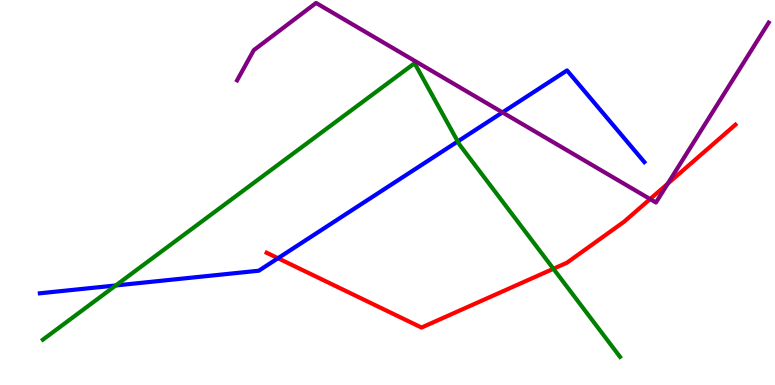[{'lines': ['blue', 'red'], 'intersections': [{'x': 3.59, 'y': 3.29}]}, {'lines': ['green', 'red'], 'intersections': [{'x': 7.14, 'y': 3.02}]}, {'lines': ['purple', 'red'], 'intersections': [{'x': 8.39, 'y': 4.83}, {'x': 8.62, 'y': 5.23}]}, {'lines': ['blue', 'green'], 'intersections': [{'x': 1.49, 'y': 2.59}, {'x': 5.91, 'y': 6.33}]}, {'lines': ['blue', 'purple'], 'intersections': [{'x': 6.48, 'y': 7.08}]}, {'lines': ['green', 'purple'], 'intersections': []}]